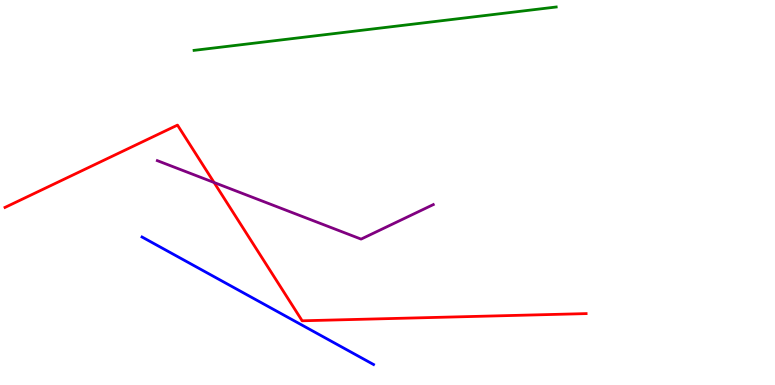[{'lines': ['blue', 'red'], 'intersections': []}, {'lines': ['green', 'red'], 'intersections': []}, {'lines': ['purple', 'red'], 'intersections': [{'x': 2.76, 'y': 5.26}]}, {'lines': ['blue', 'green'], 'intersections': []}, {'lines': ['blue', 'purple'], 'intersections': []}, {'lines': ['green', 'purple'], 'intersections': []}]